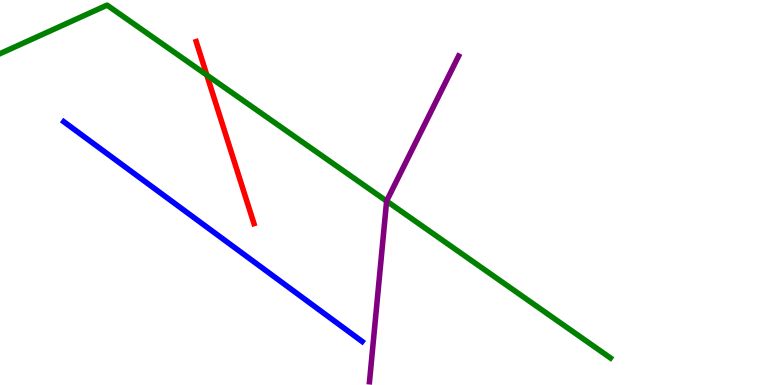[{'lines': ['blue', 'red'], 'intersections': []}, {'lines': ['green', 'red'], 'intersections': [{'x': 2.67, 'y': 8.05}]}, {'lines': ['purple', 'red'], 'intersections': []}, {'lines': ['blue', 'green'], 'intersections': []}, {'lines': ['blue', 'purple'], 'intersections': []}, {'lines': ['green', 'purple'], 'intersections': [{'x': 4.99, 'y': 4.78}]}]